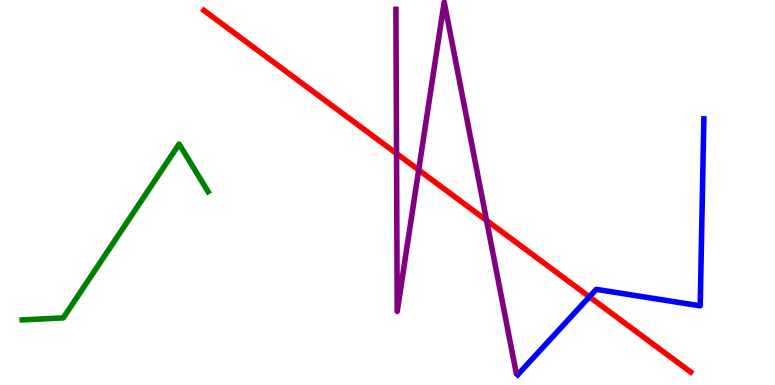[{'lines': ['blue', 'red'], 'intersections': [{'x': 7.61, 'y': 2.29}]}, {'lines': ['green', 'red'], 'intersections': []}, {'lines': ['purple', 'red'], 'intersections': [{'x': 5.12, 'y': 6.01}, {'x': 5.4, 'y': 5.58}, {'x': 6.28, 'y': 4.27}]}, {'lines': ['blue', 'green'], 'intersections': []}, {'lines': ['blue', 'purple'], 'intersections': []}, {'lines': ['green', 'purple'], 'intersections': []}]